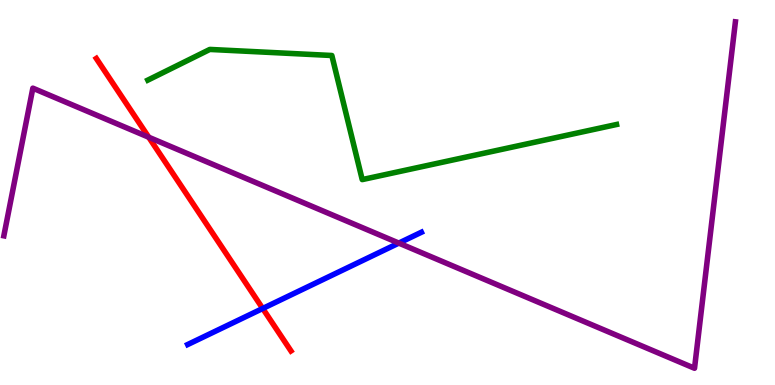[{'lines': ['blue', 'red'], 'intersections': [{'x': 3.39, 'y': 1.99}]}, {'lines': ['green', 'red'], 'intersections': []}, {'lines': ['purple', 'red'], 'intersections': [{'x': 1.92, 'y': 6.44}]}, {'lines': ['blue', 'green'], 'intersections': []}, {'lines': ['blue', 'purple'], 'intersections': [{'x': 5.15, 'y': 3.69}]}, {'lines': ['green', 'purple'], 'intersections': []}]